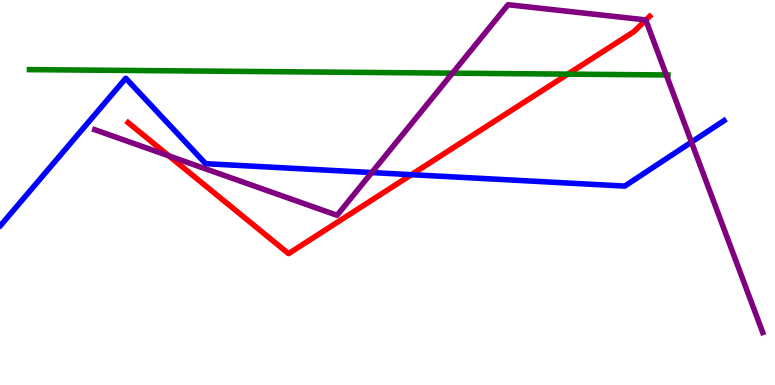[{'lines': ['blue', 'red'], 'intersections': [{'x': 5.31, 'y': 5.46}]}, {'lines': ['green', 'red'], 'intersections': [{'x': 7.33, 'y': 8.07}]}, {'lines': ['purple', 'red'], 'intersections': [{'x': 2.18, 'y': 5.95}, {'x': 8.33, 'y': 9.48}]}, {'lines': ['blue', 'green'], 'intersections': []}, {'lines': ['blue', 'purple'], 'intersections': [{'x': 4.8, 'y': 5.52}, {'x': 8.92, 'y': 6.31}]}, {'lines': ['green', 'purple'], 'intersections': [{'x': 5.84, 'y': 8.1}, {'x': 8.6, 'y': 8.05}]}]